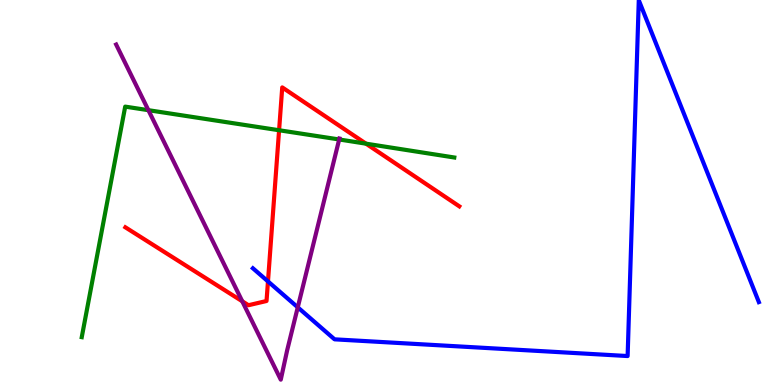[{'lines': ['blue', 'red'], 'intersections': [{'x': 3.46, 'y': 2.69}]}, {'lines': ['green', 'red'], 'intersections': [{'x': 3.6, 'y': 6.62}, {'x': 4.72, 'y': 6.27}]}, {'lines': ['purple', 'red'], 'intersections': [{'x': 3.13, 'y': 2.17}]}, {'lines': ['blue', 'green'], 'intersections': []}, {'lines': ['blue', 'purple'], 'intersections': [{'x': 3.84, 'y': 2.02}]}, {'lines': ['green', 'purple'], 'intersections': [{'x': 1.91, 'y': 7.14}, {'x': 4.38, 'y': 6.38}]}]